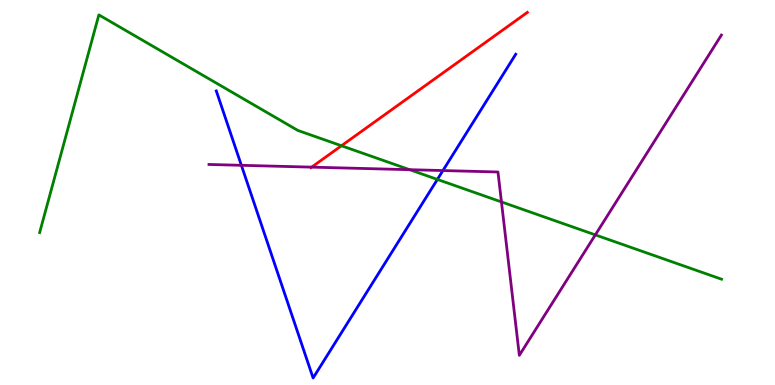[{'lines': ['blue', 'red'], 'intersections': []}, {'lines': ['green', 'red'], 'intersections': [{'x': 4.41, 'y': 6.21}]}, {'lines': ['purple', 'red'], 'intersections': [{'x': 4.02, 'y': 5.66}]}, {'lines': ['blue', 'green'], 'intersections': [{'x': 5.64, 'y': 5.34}]}, {'lines': ['blue', 'purple'], 'intersections': [{'x': 3.11, 'y': 5.71}, {'x': 5.72, 'y': 5.57}]}, {'lines': ['green', 'purple'], 'intersections': [{'x': 5.29, 'y': 5.59}, {'x': 6.47, 'y': 4.76}, {'x': 7.68, 'y': 3.9}]}]